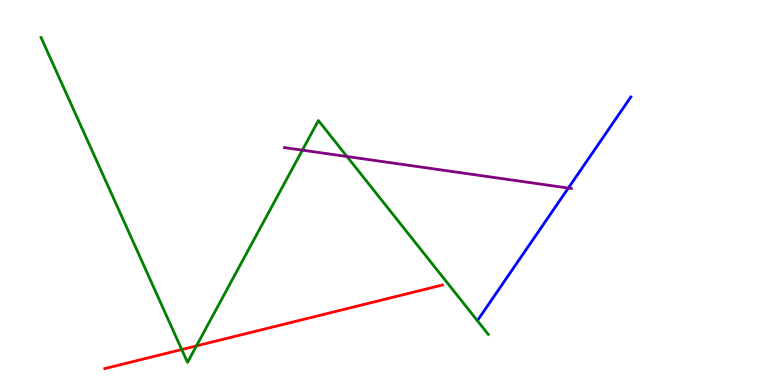[{'lines': ['blue', 'red'], 'intersections': []}, {'lines': ['green', 'red'], 'intersections': [{'x': 2.34, 'y': 0.921}, {'x': 2.53, 'y': 1.02}]}, {'lines': ['purple', 'red'], 'intersections': []}, {'lines': ['blue', 'green'], 'intersections': []}, {'lines': ['blue', 'purple'], 'intersections': [{'x': 7.33, 'y': 5.12}]}, {'lines': ['green', 'purple'], 'intersections': [{'x': 3.9, 'y': 6.1}, {'x': 4.48, 'y': 5.93}]}]